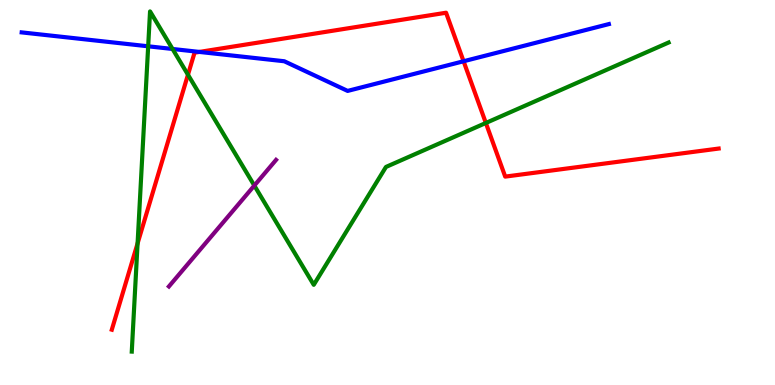[{'lines': ['blue', 'red'], 'intersections': [{'x': 2.57, 'y': 8.65}, {'x': 5.98, 'y': 8.41}]}, {'lines': ['green', 'red'], 'intersections': [{'x': 1.78, 'y': 3.68}, {'x': 2.43, 'y': 8.06}, {'x': 6.27, 'y': 6.81}]}, {'lines': ['purple', 'red'], 'intersections': []}, {'lines': ['blue', 'green'], 'intersections': [{'x': 1.91, 'y': 8.8}, {'x': 2.23, 'y': 8.73}]}, {'lines': ['blue', 'purple'], 'intersections': []}, {'lines': ['green', 'purple'], 'intersections': [{'x': 3.28, 'y': 5.18}]}]